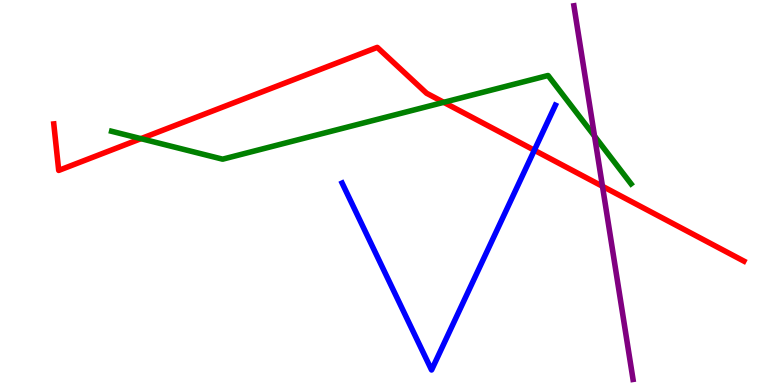[{'lines': ['blue', 'red'], 'intersections': [{'x': 6.89, 'y': 6.1}]}, {'lines': ['green', 'red'], 'intersections': [{'x': 1.82, 'y': 6.4}, {'x': 5.73, 'y': 7.34}]}, {'lines': ['purple', 'red'], 'intersections': [{'x': 7.77, 'y': 5.16}]}, {'lines': ['blue', 'green'], 'intersections': []}, {'lines': ['blue', 'purple'], 'intersections': []}, {'lines': ['green', 'purple'], 'intersections': [{'x': 7.67, 'y': 6.46}]}]